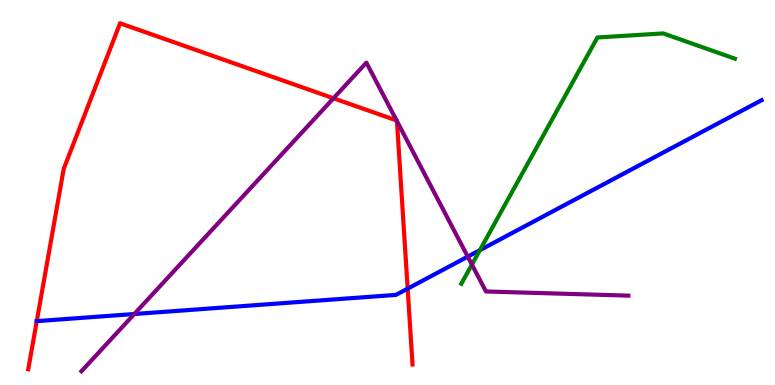[{'lines': ['blue', 'red'], 'intersections': [{'x': 0.474, 'y': 1.66}, {'x': 5.26, 'y': 2.5}]}, {'lines': ['green', 'red'], 'intersections': []}, {'lines': ['purple', 'red'], 'intersections': [{'x': 4.3, 'y': 7.45}, {'x': 5.12, 'y': 6.87}, {'x': 5.12, 'y': 6.85}]}, {'lines': ['blue', 'green'], 'intersections': [{'x': 6.19, 'y': 3.5}]}, {'lines': ['blue', 'purple'], 'intersections': [{'x': 1.73, 'y': 1.84}, {'x': 6.04, 'y': 3.33}]}, {'lines': ['green', 'purple'], 'intersections': [{'x': 6.09, 'y': 3.13}]}]